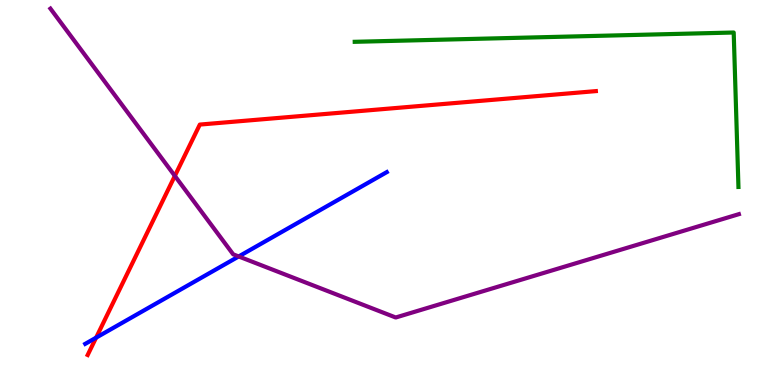[{'lines': ['blue', 'red'], 'intersections': [{'x': 1.24, 'y': 1.23}]}, {'lines': ['green', 'red'], 'intersections': []}, {'lines': ['purple', 'red'], 'intersections': [{'x': 2.26, 'y': 5.43}]}, {'lines': ['blue', 'green'], 'intersections': []}, {'lines': ['blue', 'purple'], 'intersections': [{'x': 3.08, 'y': 3.34}]}, {'lines': ['green', 'purple'], 'intersections': []}]